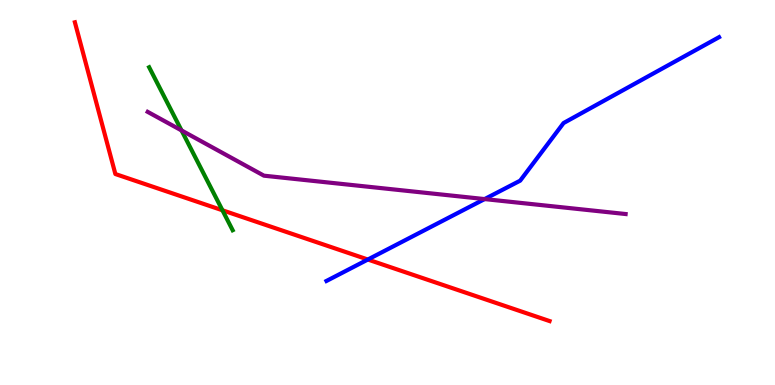[{'lines': ['blue', 'red'], 'intersections': [{'x': 4.75, 'y': 3.26}]}, {'lines': ['green', 'red'], 'intersections': [{'x': 2.87, 'y': 4.54}]}, {'lines': ['purple', 'red'], 'intersections': []}, {'lines': ['blue', 'green'], 'intersections': []}, {'lines': ['blue', 'purple'], 'intersections': [{'x': 6.25, 'y': 4.83}]}, {'lines': ['green', 'purple'], 'intersections': [{'x': 2.34, 'y': 6.61}]}]